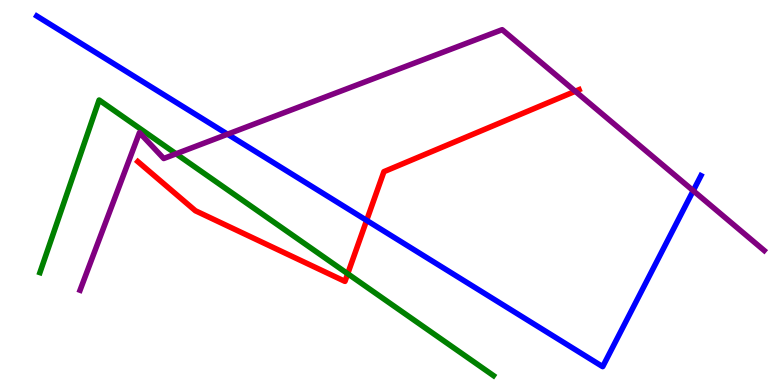[{'lines': ['blue', 'red'], 'intersections': [{'x': 4.73, 'y': 4.28}]}, {'lines': ['green', 'red'], 'intersections': [{'x': 4.49, 'y': 2.89}]}, {'lines': ['purple', 'red'], 'intersections': [{'x': 7.42, 'y': 7.63}]}, {'lines': ['blue', 'green'], 'intersections': []}, {'lines': ['blue', 'purple'], 'intersections': [{'x': 2.94, 'y': 6.51}, {'x': 8.94, 'y': 5.05}]}, {'lines': ['green', 'purple'], 'intersections': [{'x': 2.27, 'y': 6.01}]}]